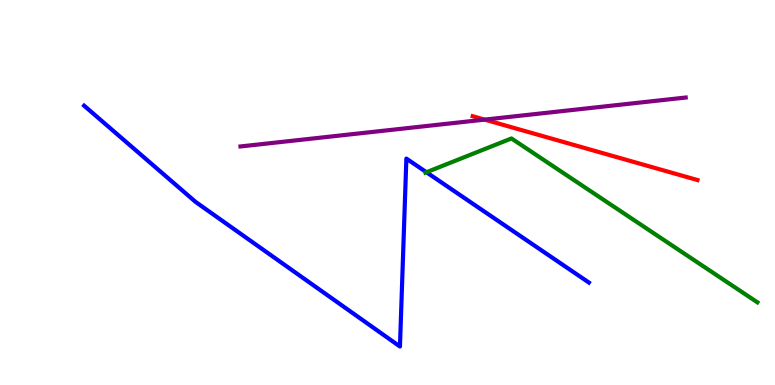[{'lines': ['blue', 'red'], 'intersections': []}, {'lines': ['green', 'red'], 'intersections': []}, {'lines': ['purple', 'red'], 'intersections': [{'x': 6.25, 'y': 6.89}]}, {'lines': ['blue', 'green'], 'intersections': [{'x': 5.5, 'y': 5.53}]}, {'lines': ['blue', 'purple'], 'intersections': []}, {'lines': ['green', 'purple'], 'intersections': []}]